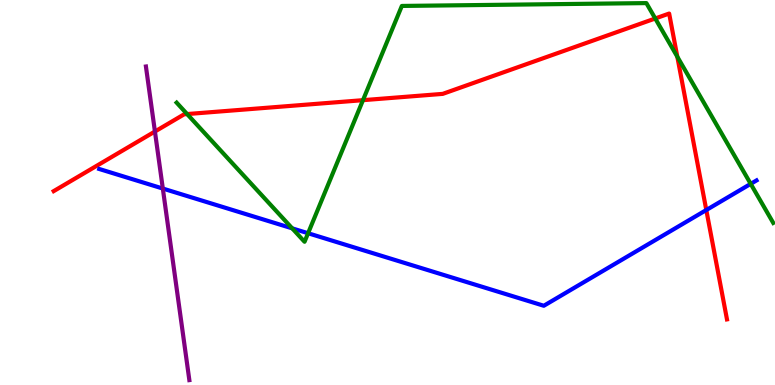[{'lines': ['blue', 'red'], 'intersections': [{'x': 9.11, 'y': 4.54}]}, {'lines': ['green', 'red'], 'intersections': [{'x': 2.41, 'y': 7.04}, {'x': 4.68, 'y': 7.4}, {'x': 8.45, 'y': 9.52}, {'x': 8.74, 'y': 8.53}]}, {'lines': ['purple', 'red'], 'intersections': [{'x': 2.0, 'y': 6.58}]}, {'lines': ['blue', 'green'], 'intersections': [{'x': 3.77, 'y': 4.07}, {'x': 3.98, 'y': 3.94}, {'x': 9.69, 'y': 5.22}]}, {'lines': ['blue', 'purple'], 'intersections': [{'x': 2.1, 'y': 5.1}]}, {'lines': ['green', 'purple'], 'intersections': []}]